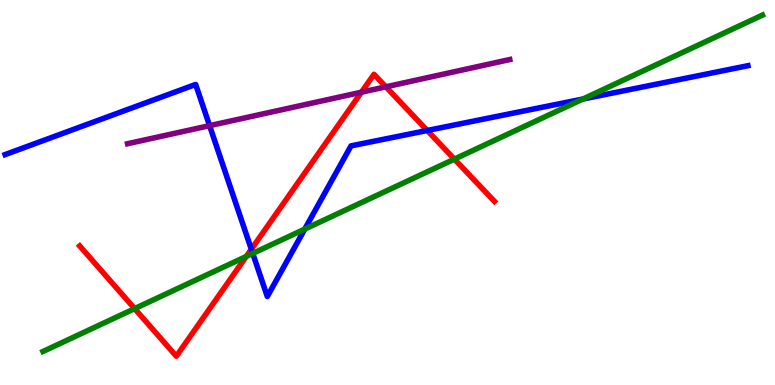[{'lines': ['blue', 'red'], 'intersections': [{'x': 3.24, 'y': 3.53}, {'x': 5.51, 'y': 6.61}]}, {'lines': ['green', 'red'], 'intersections': [{'x': 1.74, 'y': 1.98}, {'x': 3.18, 'y': 3.34}, {'x': 5.86, 'y': 5.87}]}, {'lines': ['purple', 'red'], 'intersections': [{'x': 4.66, 'y': 7.6}, {'x': 4.98, 'y': 7.74}]}, {'lines': ['blue', 'green'], 'intersections': [{'x': 3.26, 'y': 3.42}, {'x': 3.93, 'y': 4.05}, {'x': 7.52, 'y': 7.43}]}, {'lines': ['blue', 'purple'], 'intersections': [{'x': 2.7, 'y': 6.74}]}, {'lines': ['green', 'purple'], 'intersections': []}]